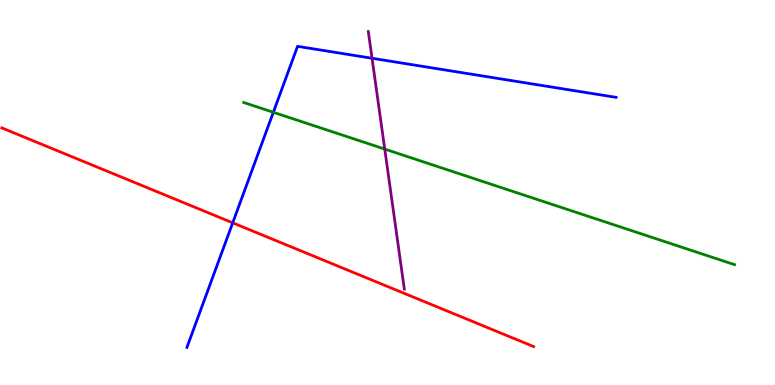[{'lines': ['blue', 'red'], 'intersections': [{'x': 3.0, 'y': 4.21}]}, {'lines': ['green', 'red'], 'intersections': []}, {'lines': ['purple', 'red'], 'intersections': []}, {'lines': ['blue', 'green'], 'intersections': [{'x': 3.53, 'y': 7.08}]}, {'lines': ['blue', 'purple'], 'intersections': [{'x': 4.8, 'y': 8.49}]}, {'lines': ['green', 'purple'], 'intersections': [{'x': 4.96, 'y': 6.13}]}]